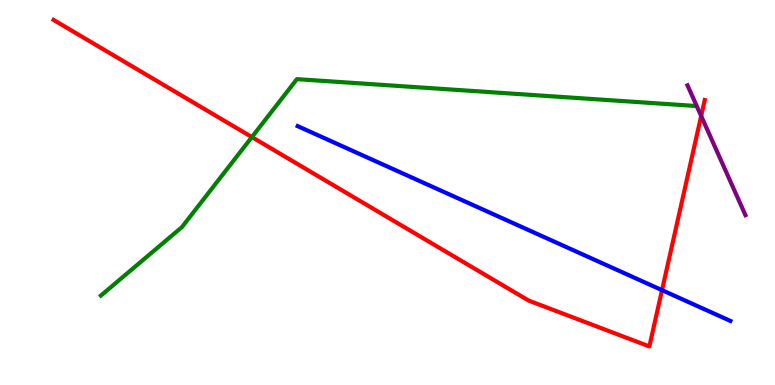[{'lines': ['blue', 'red'], 'intersections': [{'x': 8.54, 'y': 2.46}]}, {'lines': ['green', 'red'], 'intersections': [{'x': 3.25, 'y': 6.44}]}, {'lines': ['purple', 'red'], 'intersections': [{'x': 9.05, 'y': 6.99}]}, {'lines': ['blue', 'green'], 'intersections': []}, {'lines': ['blue', 'purple'], 'intersections': []}, {'lines': ['green', 'purple'], 'intersections': []}]